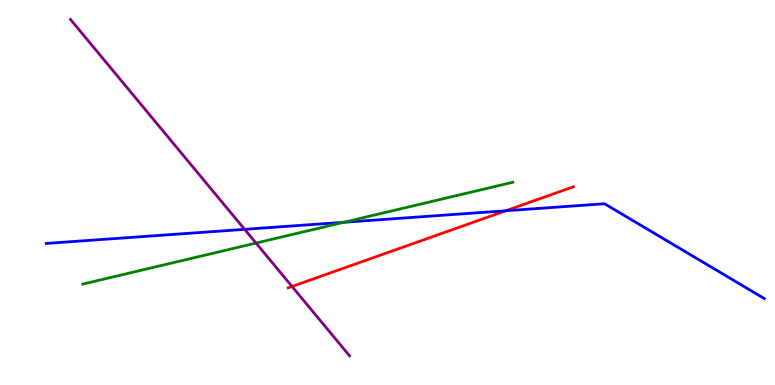[{'lines': ['blue', 'red'], 'intersections': [{'x': 6.53, 'y': 4.53}]}, {'lines': ['green', 'red'], 'intersections': []}, {'lines': ['purple', 'red'], 'intersections': [{'x': 3.77, 'y': 2.56}]}, {'lines': ['blue', 'green'], 'intersections': [{'x': 4.44, 'y': 4.23}]}, {'lines': ['blue', 'purple'], 'intersections': [{'x': 3.16, 'y': 4.04}]}, {'lines': ['green', 'purple'], 'intersections': [{'x': 3.3, 'y': 3.69}]}]